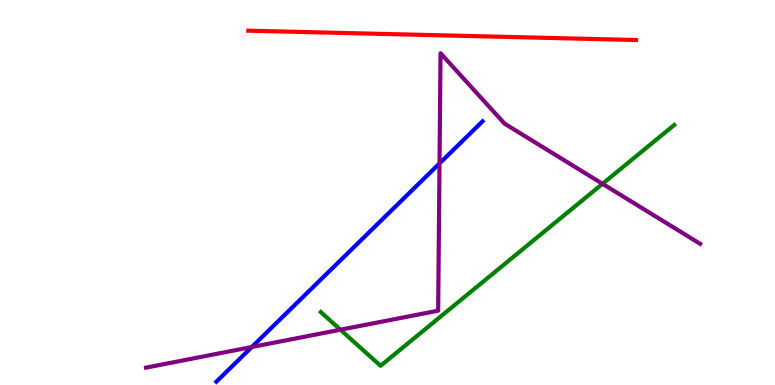[{'lines': ['blue', 'red'], 'intersections': []}, {'lines': ['green', 'red'], 'intersections': []}, {'lines': ['purple', 'red'], 'intersections': []}, {'lines': ['blue', 'green'], 'intersections': []}, {'lines': ['blue', 'purple'], 'intersections': [{'x': 3.25, 'y': 0.987}, {'x': 5.67, 'y': 5.75}]}, {'lines': ['green', 'purple'], 'intersections': [{'x': 4.39, 'y': 1.44}, {'x': 7.77, 'y': 5.23}]}]